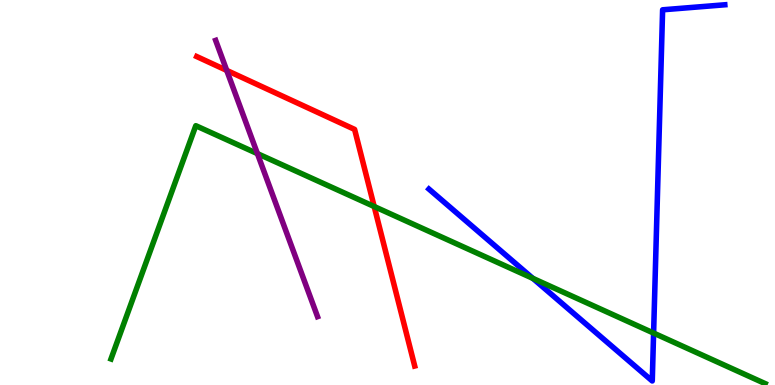[{'lines': ['blue', 'red'], 'intersections': []}, {'lines': ['green', 'red'], 'intersections': [{'x': 4.83, 'y': 4.64}]}, {'lines': ['purple', 'red'], 'intersections': [{'x': 2.93, 'y': 8.17}]}, {'lines': ['blue', 'green'], 'intersections': [{'x': 6.88, 'y': 2.77}, {'x': 8.43, 'y': 1.35}]}, {'lines': ['blue', 'purple'], 'intersections': []}, {'lines': ['green', 'purple'], 'intersections': [{'x': 3.32, 'y': 6.01}]}]